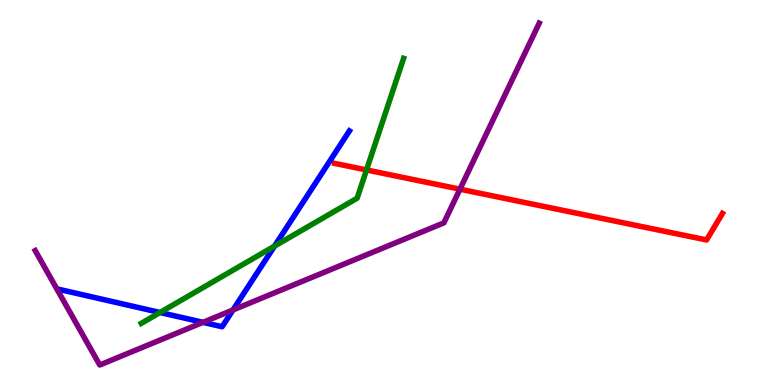[{'lines': ['blue', 'red'], 'intersections': []}, {'lines': ['green', 'red'], 'intersections': [{'x': 4.73, 'y': 5.59}]}, {'lines': ['purple', 'red'], 'intersections': [{'x': 5.93, 'y': 5.09}]}, {'lines': ['blue', 'green'], 'intersections': [{'x': 2.06, 'y': 1.88}, {'x': 3.54, 'y': 3.61}]}, {'lines': ['blue', 'purple'], 'intersections': [{'x': 2.62, 'y': 1.63}, {'x': 3.01, 'y': 1.95}]}, {'lines': ['green', 'purple'], 'intersections': []}]